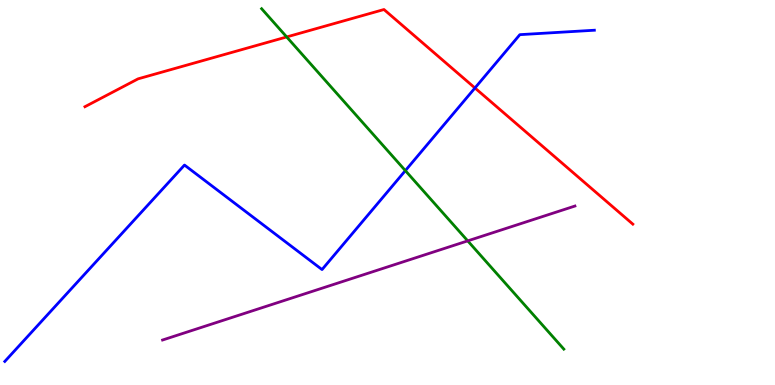[{'lines': ['blue', 'red'], 'intersections': [{'x': 6.13, 'y': 7.71}]}, {'lines': ['green', 'red'], 'intersections': [{'x': 3.7, 'y': 9.04}]}, {'lines': ['purple', 'red'], 'intersections': []}, {'lines': ['blue', 'green'], 'intersections': [{'x': 5.23, 'y': 5.57}]}, {'lines': ['blue', 'purple'], 'intersections': []}, {'lines': ['green', 'purple'], 'intersections': [{'x': 6.04, 'y': 3.74}]}]